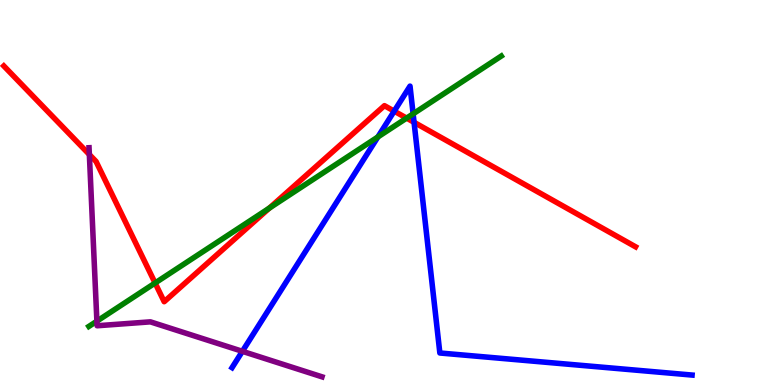[{'lines': ['blue', 'red'], 'intersections': [{'x': 5.09, 'y': 7.11}, {'x': 5.34, 'y': 6.82}]}, {'lines': ['green', 'red'], 'intersections': [{'x': 2.0, 'y': 2.65}, {'x': 3.48, 'y': 4.6}, {'x': 5.25, 'y': 6.93}]}, {'lines': ['purple', 'red'], 'intersections': [{'x': 1.15, 'y': 5.99}]}, {'lines': ['blue', 'green'], 'intersections': [{'x': 4.88, 'y': 6.44}, {'x': 5.33, 'y': 7.04}]}, {'lines': ['blue', 'purple'], 'intersections': [{'x': 3.13, 'y': 0.875}]}, {'lines': ['green', 'purple'], 'intersections': [{'x': 1.25, 'y': 1.66}]}]